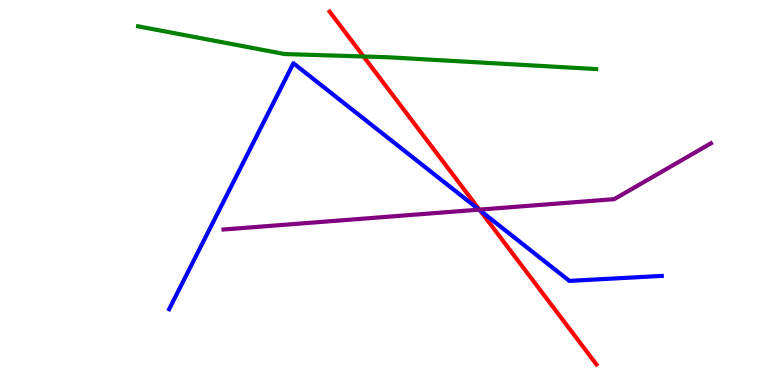[{'lines': ['blue', 'red'], 'intersections': [{'x': 6.19, 'y': 4.54}]}, {'lines': ['green', 'red'], 'intersections': [{'x': 4.69, 'y': 8.53}]}, {'lines': ['purple', 'red'], 'intersections': [{'x': 6.19, 'y': 4.56}]}, {'lines': ['blue', 'green'], 'intersections': []}, {'lines': ['blue', 'purple'], 'intersections': [{'x': 6.18, 'y': 4.55}]}, {'lines': ['green', 'purple'], 'intersections': []}]